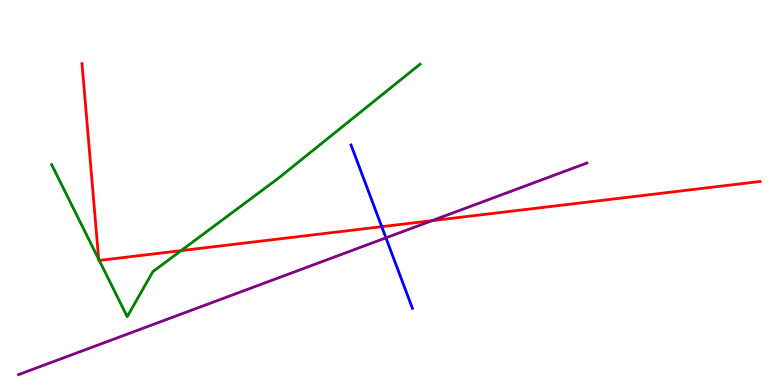[{'lines': ['blue', 'red'], 'intersections': [{'x': 4.93, 'y': 4.11}]}, {'lines': ['green', 'red'], 'intersections': [{'x': 1.27, 'y': 3.27}, {'x': 1.28, 'y': 3.24}, {'x': 2.34, 'y': 3.49}]}, {'lines': ['purple', 'red'], 'intersections': [{'x': 5.58, 'y': 4.27}]}, {'lines': ['blue', 'green'], 'intersections': []}, {'lines': ['blue', 'purple'], 'intersections': [{'x': 4.98, 'y': 3.82}]}, {'lines': ['green', 'purple'], 'intersections': []}]